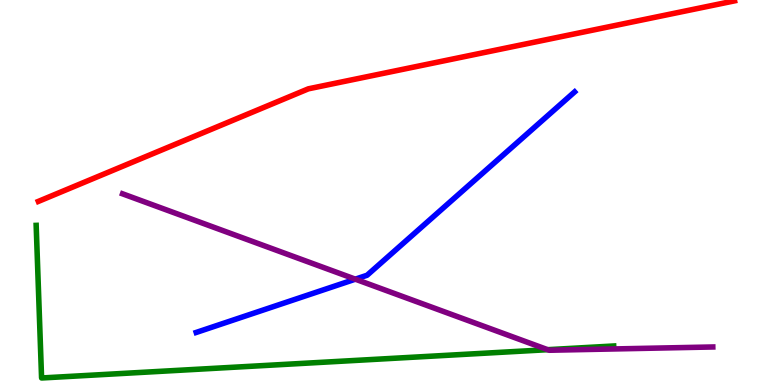[{'lines': ['blue', 'red'], 'intersections': []}, {'lines': ['green', 'red'], 'intersections': []}, {'lines': ['purple', 'red'], 'intersections': []}, {'lines': ['blue', 'green'], 'intersections': []}, {'lines': ['blue', 'purple'], 'intersections': [{'x': 4.59, 'y': 2.75}]}, {'lines': ['green', 'purple'], 'intersections': [{'x': 7.07, 'y': 0.917}]}]